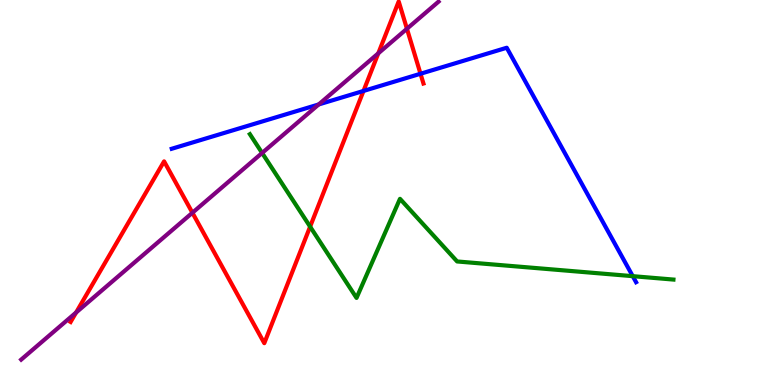[{'lines': ['blue', 'red'], 'intersections': [{'x': 4.69, 'y': 7.64}, {'x': 5.43, 'y': 8.08}]}, {'lines': ['green', 'red'], 'intersections': [{'x': 4.0, 'y': 4.11}]}, {'lines': ['purple', 'red'], 'intersections': [{'x': 0.982, 'y': 1.88}, {'x': 2.48, 'y': 4.47}, {'x': 4.88, 'y': 8.61}, {'x': 5.25, 'y': 9.25}]}, {'lines': ['blue', 'green'], 'intersections': [{'x': 8.16, 'y': 2.83}]}, {'lines': ['blue', 'purple'], 'intersections': [{'x': 4.11, 'y': 7.29}]}, {'lines': ['green', 'purple'], 'intersections': [{'x': 3.38, 'y': 6.03}]}]